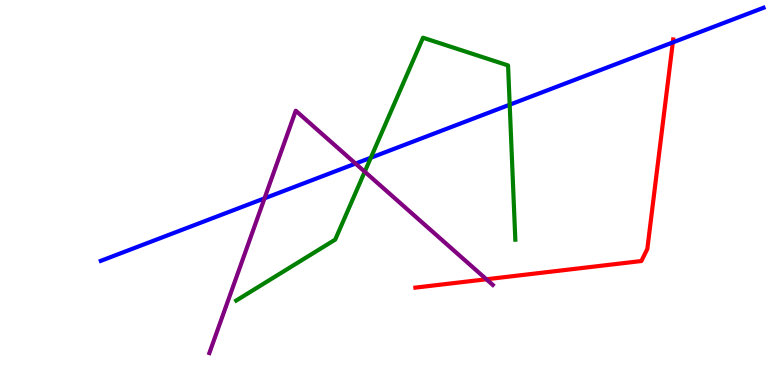[{'lines': ['blue', 'red'], 'intersections': [{'x': 8.68, 'y': 8.9}]}, {'lines': ['green', 'red'], 'intersections': []}, {'lines': ['purple', 'red'], 'intersections': [{'x': 6.28, 'y': 2.75}]}, {'lines': ['blue', 'green'], 'intersections': [{'x': 4.78, 'y': 5.9}, {'x': 6.58, 'y': 7.28}]}, {'lines': ['blue', 'purple'], 'intersections': [{'x': 3.41, 'y': 4.85}, {'x': 4.59, 'y': 5.75}]}, {'lines': ['green', 'purple'], 'intersections': [{'x': 4.71, 'y': 5.54}]}]